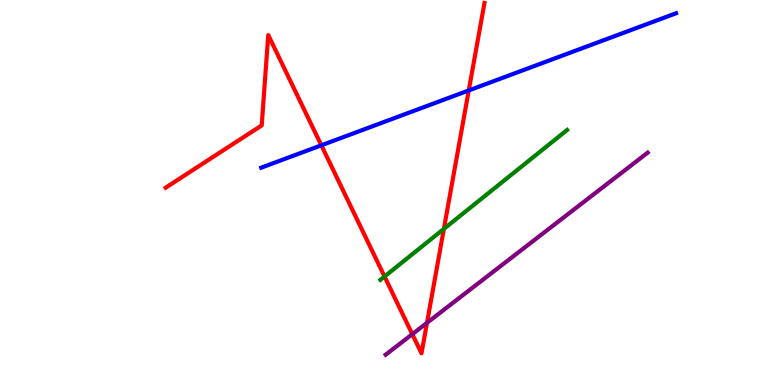[{'lines': ['blue', 'red'], 'intersections': [{'x': 4.15, 'y': 6.23}, {'x': 6.05, 'y': 7.65}]}, {'lines': ['green', 'red'], 'intersections': [{'x': 4.96, 'y': 2.82}, {'x': 5.73, 'y': 4.05}]}, {'lines': ['purple', 'red'], 'intersections': [{'x': 5.32, 'y': 1.32}, {'x': 5.51, 'y': 1.61}]}, {'lines': ['blue', 'green'], 'intersections': []}, {'lines': ['blue', 'purple'], 'intersections': []}, {'lines': ['green', 'purple'], 'intersections': []}]